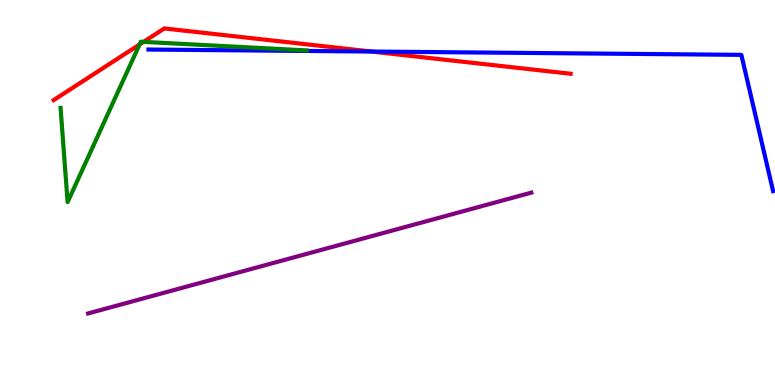[{'lines': ['blue', 'red'], 'intersections': [{'x': 4.79, 'y': 8.66}]}, {'lines': ['green', 'red'], 'intersections': [{'x': 1.8, 'y': 8.84}, {'x': 1.85, 'y': 8.91}]}, {'lines': ['purple', 'red'], 'intersections': []}, {'lines': ['blue', 'green'], 'intersections': []}, {'lines': ['blue', 'purple'], 'intersections': []}, {'lines': ['green', 'purple'], 'intersections': []}]